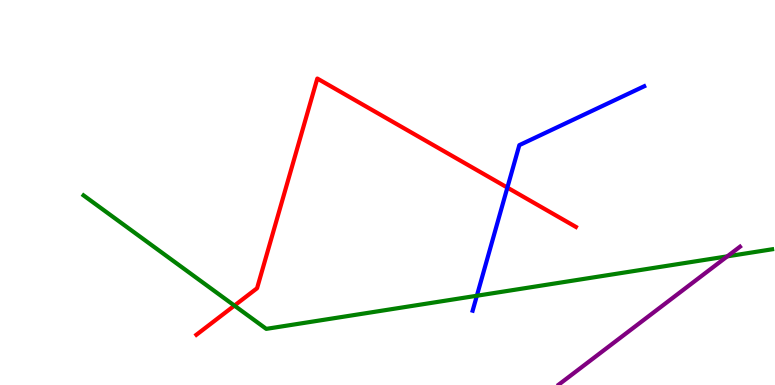[{'lines': ['blue', 'red'], 'intersections': [{'x': 6.55, 'y': 5.13}]}, {'lines': ['green', 'red'], 'intersections': [{'x': 3.02, 'y': 2.06}]}, {'lines': ['purple', 'red'], 'intersections': []}, {'lines': ['blue', 'green'], 'intersections': [{'x': 6.15, 'y': 2.32}]}, {'lines': ['blue', 'purple'], 'intersections': []}, {'lines': ['green', 'purple'], 'intersections': [{'x': 9.38, 'y': 3.34}]}]